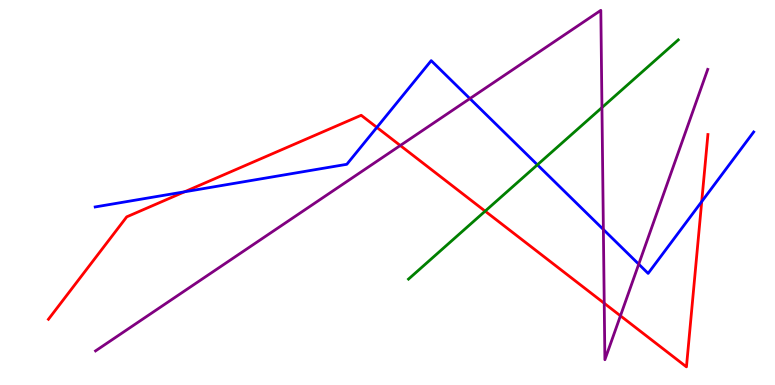[{'lines': ['blue', 'red'], 'intersections': [{'x': 2.38, 'y': 5.02}, {'x': 4.86, 'y': 6.69}, {'x': 9.05, 'y': 4.76}]}, {'lines': ['green', 'red'], 'intersections': [{'x': 6.26, 'y': 4.52}]}, {'lines': ['purple', 'red'], 'intersections': [{'x': 5.16, 'y': 6.22}, {'x': 7.8, 'y': 2.12}, {'x': 8.01, 'y': 1.8}]}, {'lines': ['blue', 'green'], 'intersections': [{'x': 6.93, 'y': 5.72}]}, {'lines': ['blue', 'purple'], 'intersections': [{'x': 6.06, 'y': 7.44}, {'x': 7.79, 'y': 4.04}, {'x': 8.24, 'y': 3.14}]}, {'lines': ['green', 'purple'], 'intersections': [{'x': 7.77, 'y': 7.21}]}]